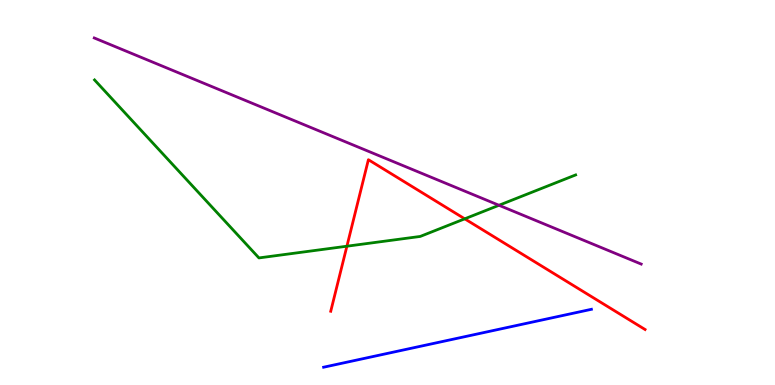[{'lines': ['blue', 'red'], 'intersections': []}, {'lines': ['green', 'red'], 'intersections': [{'x': 4.48, 'y': 3.6}, {'x': 6.0, 'y': 4.32}]}, {'lines': ['purple', 'red'], 'intersections': []}, {'lines': ['blue', 'green'], 'intersections': []}, {'lines': ['blue', 'purple'], 'intersections': []}, {'lines': ['green', 'purple'], 'intersections': [{'x': 6.44, 'y': 4.67}]}]